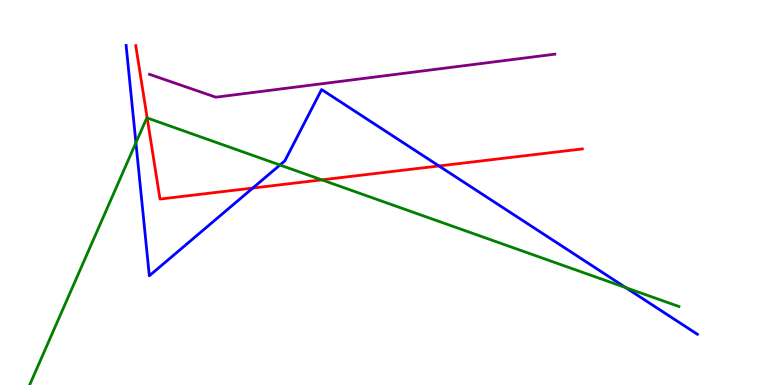[{'lines': ['blue', 'red'], 'intersections': [{'x': 3.26, 'y': 5.12}, {'x': 5.66, 'y': 5.69}]}, {'lines': ['green', 'red'], 'intersections': [{'x': 1.9, 'y': 6.94}, {'x': 4.15, 'y': 5.33}]}, {'lines': ['purple', 'red'], 'intersections': []}, {'lines': ['blue', 'green'], 'intersections': [{'x': 1.75, 'y': 6.29}, {'x': 3.61, 'y': 5.71}, {'x': 8.08, 'y': 2.53}]}, {'lines': ['blue', 'purple'], 'intersections': []}, {'lines': ['green', 'purple'], 'intersections': []}]